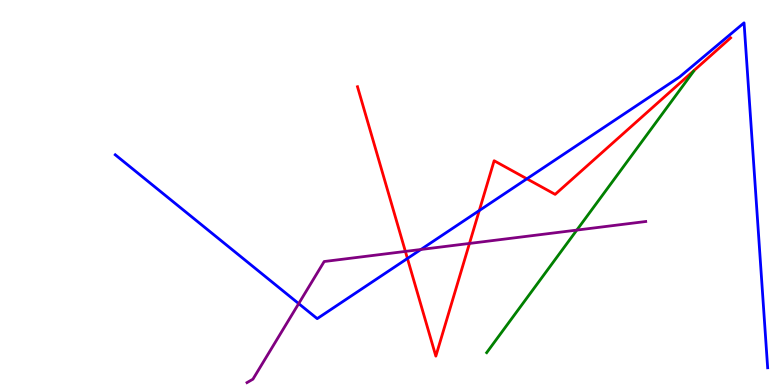[{'lines': ['blue', 'red'], 'intersections': [{'x': 5.26, 'y': 3.29}, {'x': 6.18, 'y': 4.53}, {'x': 6.8, 'y': 5.36}]}, {'lines': ['green', 'red'], 'intersections': []}, {'lines': ['purple', 'red'], 'intersections': [{'x': 5.23, 'y': 3.47}, {'x': 6.06, 'y': 3.68}]}, {'lines': ['blue', 'green'], 'intersections': []}, {'lines': ['blue', 'purple'], 'intersections': [{'x': 3.85, 'y': 2.11}, {'x': 5.43, 'y': 3.52}]}, {'lines': ['green', 'purple'], 'intersections': [{'x': 7.44, 'y': 4.02}]}]